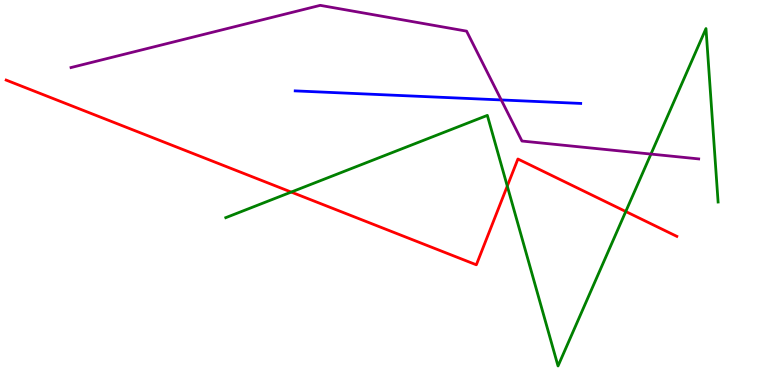[{'lines': ['blue', 'red'], 'intersections': []}, {'lines': ['green', 'red'], 'intersections': [{'x': 3.76, 'y': 5.01}, {'x': 6.55, 'y': 5.17}, {'x': 8.07, 'y': 4.51}]}, {'lines': ['purple', 'red'], 'intersections': []}, {'lines': ['blue', 'green'], 'intersections': []}, {'lines': ['blue', 'purple'], 'intersections': [{'x': 6.47, 'y': 7.4}]}, {'lines': ['green', 'purple'], 'intersections': [{'x': 8.4, 'y': 6.0}]}]